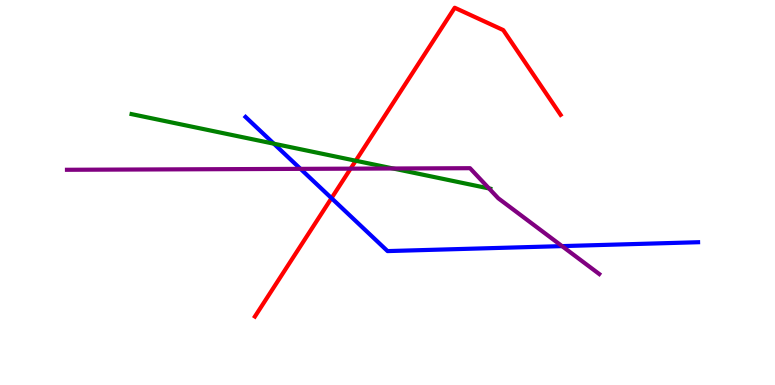[{'lines': ['blue', 'red'], 'intersections': [{'x': 4.28, 'y': 4.85}]}, {'lines': ['green', 'red'], 'intersections': [{'x': 4.59, 'y': 5.83}]}, {'lines': ['purple', 'red'], 'intersections': [{'x': 4.52, 'y': 5.62}]}, {'lines': ['blue', 'green'], 'intersections': [{'x': 3.53, 'y': 6.27}]}, {'lines': ['blue', 'purple'], 'intersections': [{'x': 3.88, 'y': 5.61}, {'x': 7.25, 'y': 3.61}]}, {'lines': ['green', 'purple'], 'intersections': [{'x': 5.07, 'y': 5.62}, {'x': 6.31, 'y': 5.11}]}]